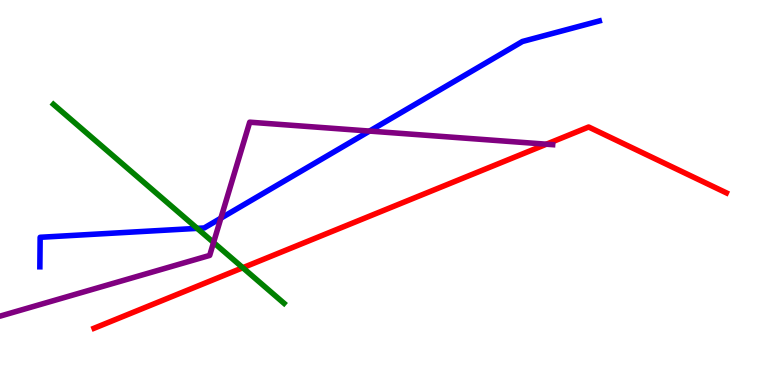[{'lines': ['blue', 'red'], 'intersections': []}, {'lines': ['green', 'red'], 'intersections': [{'x': 3.13, 'y': 3.05}]}, {'lines': ['purple', 'red'], 'intersections': [{'x': 7.05, 'y': 6.25}]}, {'lines': ['blue', 'green'], 'intersections': [{'x': 2.54, 'y': 4.07}]}, {'lines': ['blue', 'purple'], 'intersections': [{'x': 2.85, 'y': 4.33}, {'x': 4.77, 'y': 6.6}]}, {'lines': ['green', 'purple'], 'intersections': [{'x': 2.76, 'y': 3.7}]}]